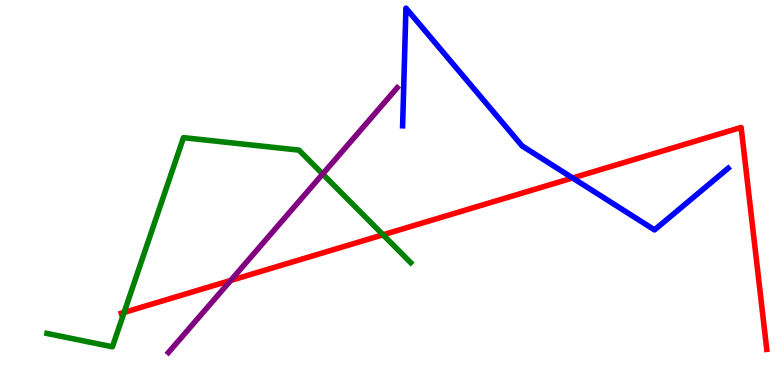[{'lines': ['blue', 'red'], 'intersections': [{'x': 7.39, 'y': 5.38}]}, {'lines': ['green', 'red'], 'intersections': [{'x': 1.6, 'y': 1.89}, {'x': 4.94, 'y': 3.9}]}, {'lines': ['purple', 'red'], 'intersections': [{'x': 2.98, 'y': 2.72}]}, {'lines': ['blue', 'green'], 'intersections': []}, {'lines': ['blue', 'purple'], 'intersections': []}, {'lines': ['green', 'purple'], 'intersections': [{'x': 4.16, 'y': 5.48}]}]